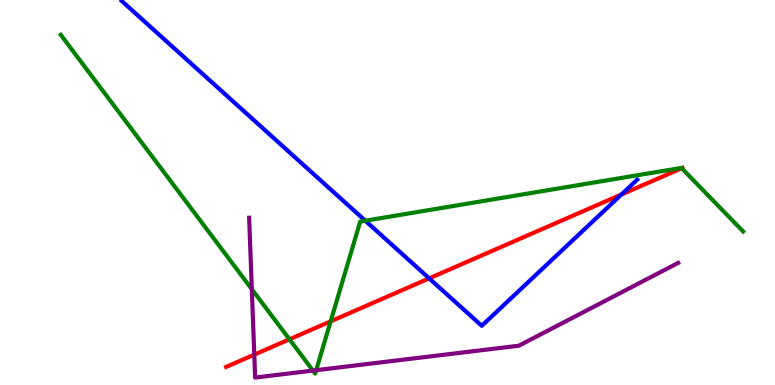[{'lines': ['blue', 'red'], 'intersections': [{'x': 5.54, 'y': 2.77}, {'x': 8.02, 'y': 4.95}]}, {'lines': ['green', 'red'], 'intersections': [{'x': 3.73, 'y': 1.19}, {'x': 4.27, 'y': 1.65}, {'x': 8.8, 'y': 5.63}]}, {'lines': ['purple', 'red'], 'intersections': [{'x': 3.28, 'y': 0.788}]}, {'lines': ['blue', 'green'], 'intersections': [{'x': 4.71, 'y': 4.27}]}, {'lines': ['blue', 'purple'], 'intersections': []}, {'lines': ['green', 'purple'], 'intersections': [{'x': 3.25, 'y': 2.49}, {'x': 4.04, 'y': 0.374}, {'x': 4.08, 'y': 0.384}]}]